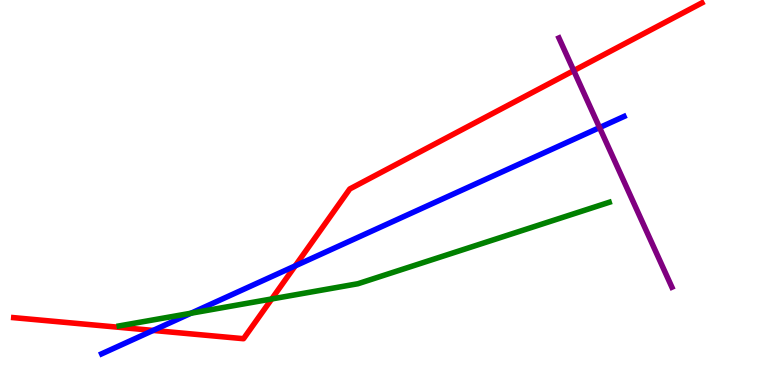[{'lines': ['blue', 'red'], 'intersections': [{'x': 1.98, 'y': 1.42}, {'x': 3.81, 'y': 3.09}]}, {'lines': ['green', 'red'], 'intersections': [{'x': 3.51, 'y': 2.23}]}, {'lines': ['purple', 'red'], 'intersections': [{'x': 7.4, 'y': 8.17}]}, {'lines': ['blue', 'green'], 'intersections': [{'x': 2.46, 'y': 1.86}]}, {'lines': ['blue', 'purple'], 'intersections': [{'x': 7.74, 'y': 6.69}]}, {'lines': ['green', 'purple'], 'intersections': []}]